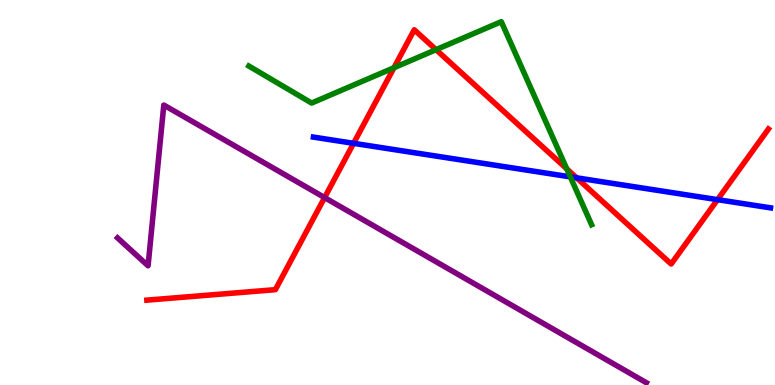[{'lines': ['blue', 'red'], 'intersections': [{'x': 4.56, 'y': 6.28}, {'x': 7.44, 'y': 5.38}, {'x': 9.26, 'y': 4.81}]}, {'lines': ['green', 'red'], 'intersections': [{'x': 5.08, 'y': 8.24}, {'x': 5.63, 'y': 8.71}, {'x': 7.31, 'y': 5.61}]}, {'lines': ['purple', 'red'], 'intersections': [{'x': 4.19, 'y': 4.87}]}, {'lines': ['blue', 'green'], 'intersections': [{'x': 7.36, 'y': 5.41}]}, {'lines': ['blue', 'purple'], 'intersections': []}, {'lines': ['green', 'purple'], 'intersections': []}]